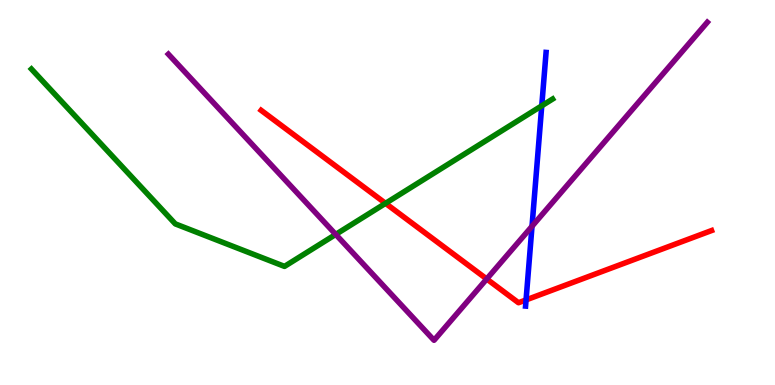[{'lines': ['blue', 'red'], 'intersections': [{'x': 6.79, 'y': 2.21}]}, {'lines': ['green', 'red'], 'intersections': [{'x': 4.97, 'y': 4.72}]}, {'lines': ['purple', 'red'], 'intersections': [{'x': 6.28, 'y': 2.75}]}, {'lines': ['blue', 'green'], 'intersections': [{'x': 6.99, 'y': 7.25}]}, {'lines': ['blue', 'purple'], 'intersections': [{'x': 6.86, 'y': 4.12}]}, {'lines': ['green', 'purple'], 'intersections': [{'x': 4.33, 'y': 3.91}]}]